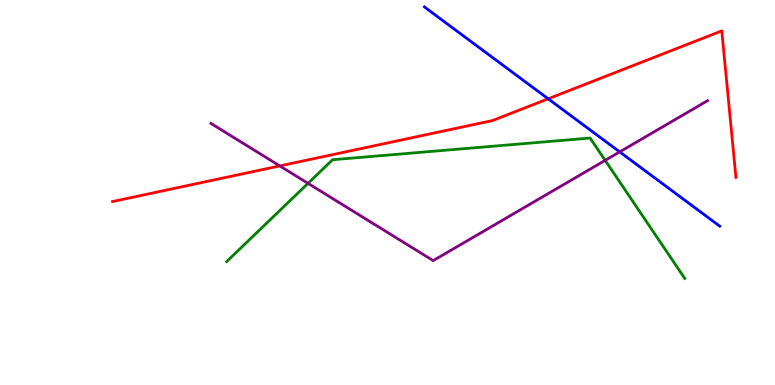[{'lines': ['blue', 'red'], 'intersections': [{'x': 7.07, 'y': 7.43}]}, {'lines': ['green', 'red'], 'intersections': []}, {'lines': ['purple', 'red'], 'intersections': [{'x': 3.61, 'y': 5.69}]}, {'lines': ['blue', 'green'], 'intersections': []}, {'lines': ['blue', 'purple'], 'intersections': [{'x': 8.0, 'y': 6.05}]}, {'lines': ['green', 'purple'], 'intersections': [{'x': 3.97, 'y': 5.24}, {'x': 7.81, 'y': 5.83}]}]